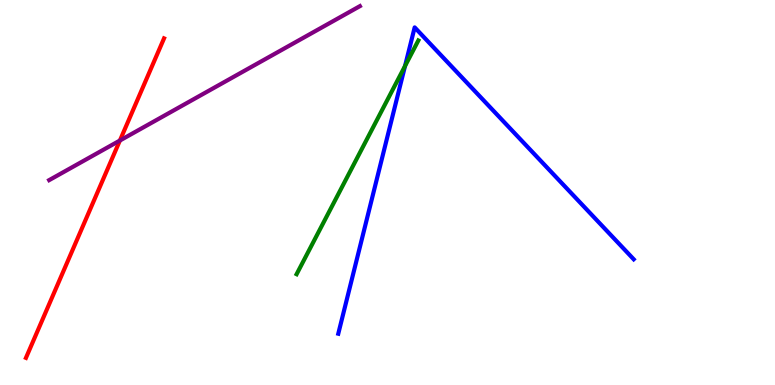[{'lines': ['blue', 'red'], 'intersections': []}, {'lines': ['green', 'red'], 'intersections': []}, {'lines': ['purple', 'red'], 'intersections': [{'x': 1.55, 'y': 6.35}]}, {'lines': ['blue', 'green'], 'intersections': [{'x': 5.23, 'y': 8.28}]}, {'lines': ['blue', 'purple'], 'intersections': []}, {'lines': ['green', 'purple'], 'intersections': []}]